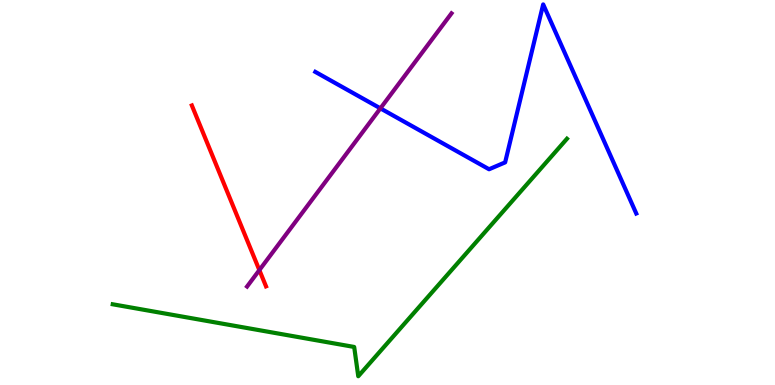[{'lines': ['blue', 'red'], 'intersections': []}, {'lines': ['green', 'red'], 'intersections': []}, {'lines': ['purple', 'red'], 'intersections': [{'x': 3.35, 'y': 2.98}]}, {'lines': ['blue', 'green'], 'intersections': []}, {'lines': ['blue', 'purple'], 'intersections': [{'x': 4.91, 'y': 7.19}]}, {'lines': ['green', 'purple'], 'intersections': []}]